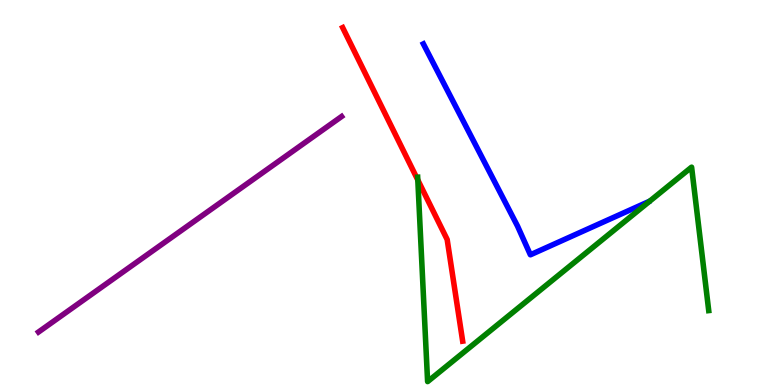[{'lines': ['blue', 'red'], 'intersections': []}, {'lines': ['green', 'red'], 'intersections': [{'x': 5.39, 'y': 5.33}]}, {'lines': ['purple', 'red'], 'intersections': []}, {'lines': ['blue', 'green'], 'intersections': []}, {'lines': ['blue', 'purple'], 'intersections': []}, {'lines': ['green', 'purple'], 'intersections': []}]